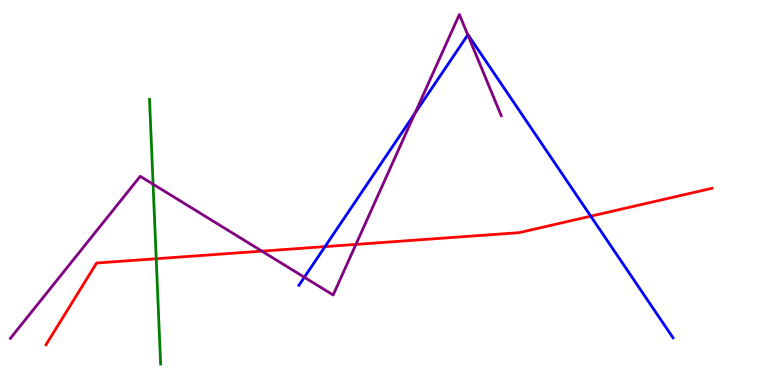[{'lines': ['blue', 'red'], 'intersections': [{'x': 4.19, 'y': 3.59}, {'x': 7.62, 'y': 4.38}]}, {'lines': ['green', 'red'], 'intersections': [{'x': 2.02, 'y': 3.28}]}, {'lines': ['purple', 'red'], 'intersections': [{'x': 3.38, 'y': 3.48}, {'x': 4.59, 'y': 3.65}]}, {'lines': ['blue', 'green'], 'intersections': []}, {'lines': ['blue', 'purple'], 'intersections': [{'x': 3.93, 'y': 2.8}, {'x': 5.35, 'y': 7.06}, {'x': 6.04, 'y': 9.09}]}, {'lines': ['green', 'purple'], 'intersections': [{'x': 1.98, 'y': 5.22}]}]